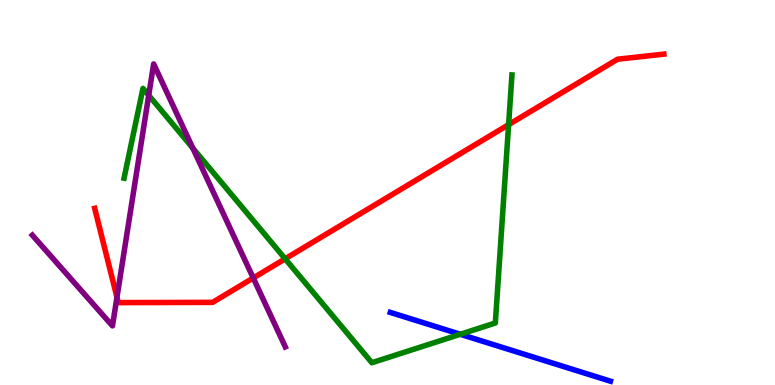[{'lines': ['blue', 'red'], 'intersections': []}, {'lines': ['green', 'red'], 'intersections': [{'x': 3.68, 'y': 3.28}, {'x': 6.56, 'y': 6.76}]}, {'lines': ['purple', 'red'], 'intersections': [{'x': 1.51, 'y': 2.28}, {'x': 3.27, 'y': 2.78}]}, {'lines': ['blue', 'green'], 'intersections': [{'x': 5.94, 'y': 1.32}]}, {'lines': ['blue', 'purple'], 'intersections': []}, {'lines': ['green', 'purple'], 'intersections': [{'x': 1.92, 'y': 7.53}, {'x': 2.49, 'y': 6.15}]}]